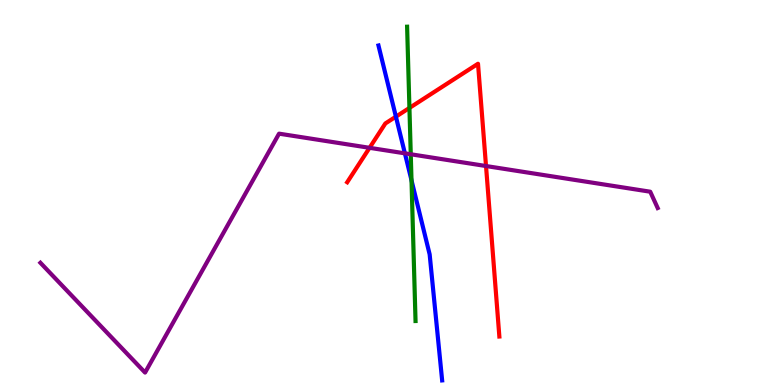[{'lines': ['blue', 'red'], 'intersections': [{'x': 5.11, 'y': 6.97}]}, {'lines': ['green', 'red'], 'intersections': [{'x': 5.28, 'y': 7.2}]}, {'lines': ['purple', 'red'], 'intersections': [{'x': 4.77, 'y': 6.16}, {'x': 6.27, 'y': 5.69}]}, {'lines': ['blue', 'green'], 'intersections': [{'x': 5.31, 'y': 5.32}]}, {'lines': ['blue', 'purple'], 'intersections': [{'x': 5.22, 'y': 6.02}]}, {'lines': ['green', 'purple'], 'intersections': [{'x': 5.3, 'y': 5.99}]}]